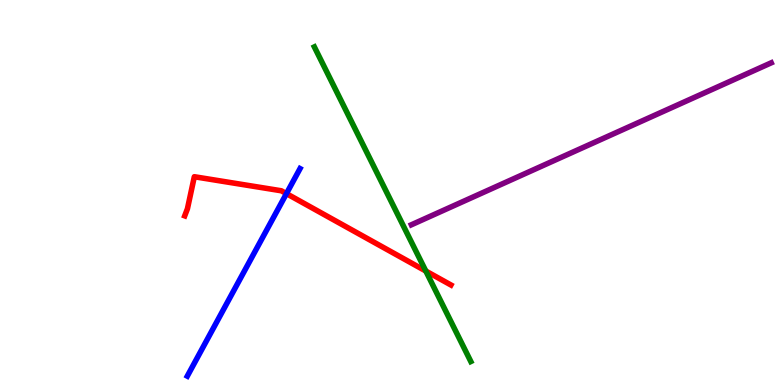[{'lines': ['blue', 'red'], 'intersections': [{'x': 3.7, 'y': 4.97}]}, {'lines': ['green', 'red'], 'intersections': [{'x': 5.49, 'y': 2.96}]}, {'lines': ['purple', 'red'], 'intersections': []}, {'lines': ['blue', 'green'], 'intersections': []}, {'lines': ['blue', 'purple'], 'intersections': []}, {'lines': ['green', 'purple'], 'intersections': []}]